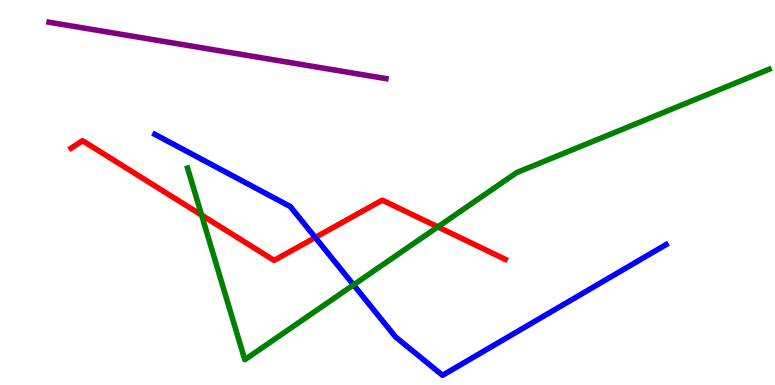[{'lines': ['blue', 'red'], 'intersections': [{'x': 4.07, 'y': 3.83}]}, {'lines': ['green', 'red'], 'intersections': [{'x': 2.6, 'y': 4.41}, {'x': 5.65, 'y': 4.11}]}, {'lines': ['purple', 'red'], 'intersections': []}, {'lines': ['blue', 'green'], 'intersections': [{'x': 4.56, 'y': 2.6}]}, {'lines': ['blue', 'purple'], 'intersections': []}, {'lines': ['green', 'purple'], 'intersections': []}]